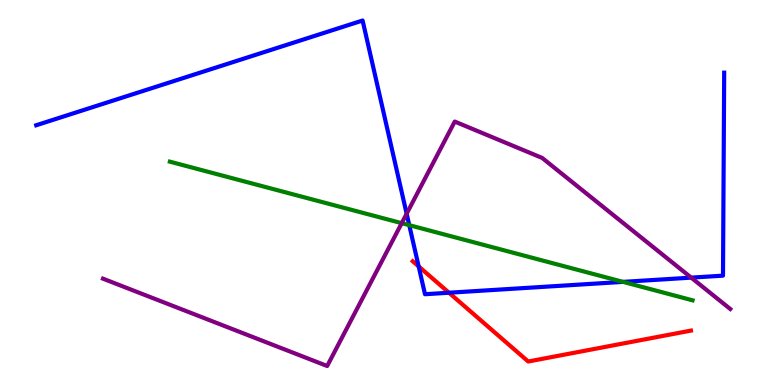[{'lines': ['blue', 'red'], 'intersections': [{'x': 5.4, 'y': 3.08}, {'x': 5.79, 'y': 2.4}]}, {'lines': ['green', 'red'], 'intersections': []}, {'lines': ['purple', 'red'], 'intersections': []}, {'lines': ['blue', 'green'], 'intersections': [{'x': 5.28, 'y': 4.15}, {'x': 8.04, 'y': 2.68}]}, {'lines': ['blue', 'purple'], 'intersections': [{'x': 5.25, 'y': 4.45}, {'x': 8.92, 'y': 2.79}]}, {'lines': ['green', 'purple'], 'intersections': [{'x': 5.18, 'y': 4.2}]}]